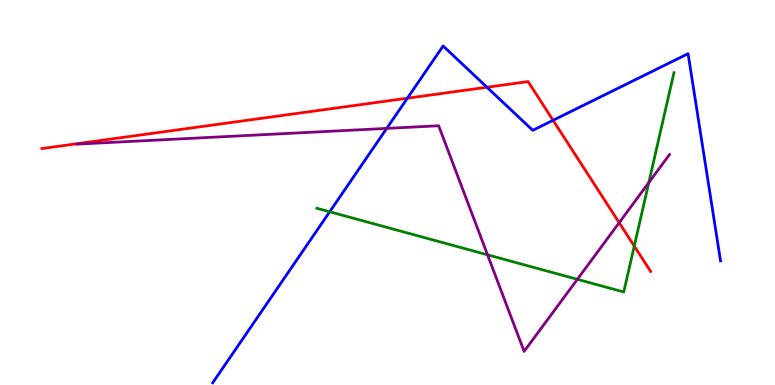[{'lines': ['blue', 'red'], 'intersections': [{'x': 5.26, 'y': 7.45}, {'x': 6.28, 'y': 7.73}, {'x': 7.14, 'y': 6.88}]}, {'lines': ['green', 'red'], 'intersections': [{'x': 8.18, 'y': 3.61}]}, {'lines': ['purple', 'red'], 'intersections': [{'x': 7.99, 'y': 4.22}]}, {'lines': ['blue', 'green'], 'intersections': [{'x': 4.25, 'y': 4.5}]}, {'lines': ['blue', 'purple'], 'intersections': [{'x': 4.99, 'y': 6.67}]}, {'lines': ['green', 'purple'], 'intersections': [{'x': 6.29, 'y': 3.38}, {'x': 7.45, 'y': 2.75}, {'x': 8.37, 'y': 5.26}]}]